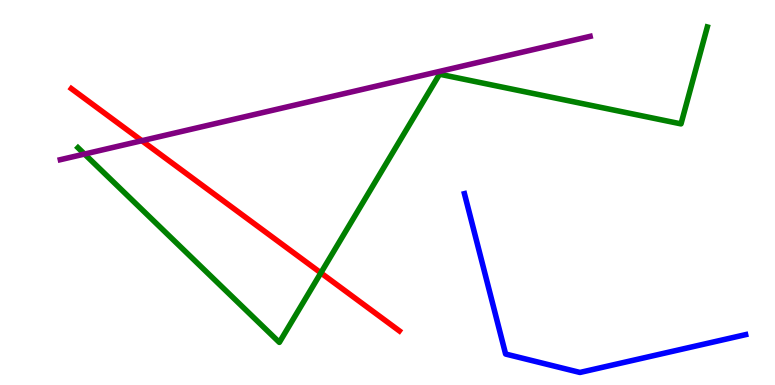[{'lines': ['blue', 'red'], 'intersections': []}, {'lines': ['green', 'red'], 'intersections': [{'x': 4.14, 'y': 2.91}]}, {'lines': ['purple', 'red'], 'intersections': [{'x': 1.83, 'y': 6.35}]}, {'lines': ['blue', 'green'], 'intersections': []}, {'lines': ['blue', 'purple'], 'intersections': []}, {'lines': ['green', 'purple'], 'intersections': [{'x': 1.09, 'y': 6.0}]}]